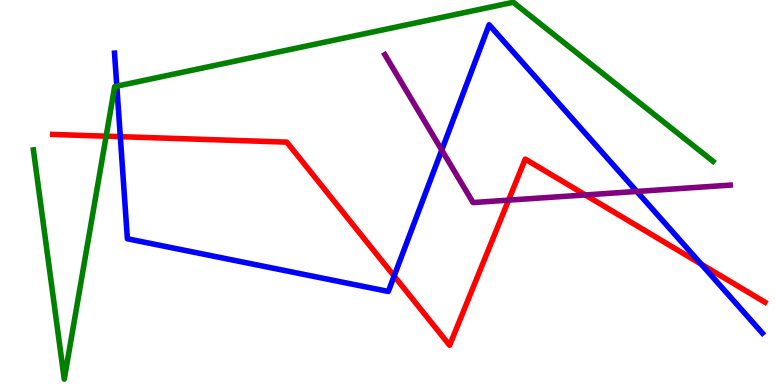[{'lines': ['blue', 'red'], 'intersections': [{'x': 1.55, 'y': 6.45}, {'x': 5.09, 'y': 2.83}, {'x': 9.05, 'y': 3.14}]}, {'lines': ['green', 'red'], 'intersections': [{'x': 1.37, 'y': 6.46}]}, {'lines': ['purple', 'red'], 'intersections': [{'x': 6.56, 'y': 4.8}, {'x': 7.55, 'y': 4.94}]}, {'lines': ['blue', 'green'], 'intersections': [{'x': 1.51, 'y': 7.76}]}, {'lines': ['blue', 'purple'], 'intersections': [{'x': 5.7, 'y': 6.1}, {'x': 8.22, 'y': 5.03}]}, {'lines': ['green', 'purple'], 'intersections': []}]